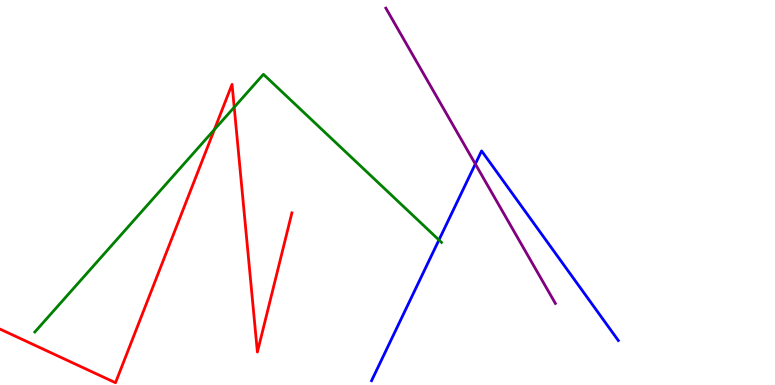[{'lines': ['blue', 'red'], 'intersections': []}, {'lines': ['green', 'red'], 'intersections': [{'x': 2.77, 'y': 6.63}, {'x': 3.02, 'y': 7.21}]}, {'lines': ['purple', 'red'], 'intersections': []}, {'lines': ['blue', 'green'], 'intersections': [{'x': 5.66, 'y': 3.77}]}, {'lines': ['blue', 'purple'], 'intersections': [{'x': 6.13, 'y': 5.74}]}, {'lines': ['green', 'purple'], 'intersections': []}]